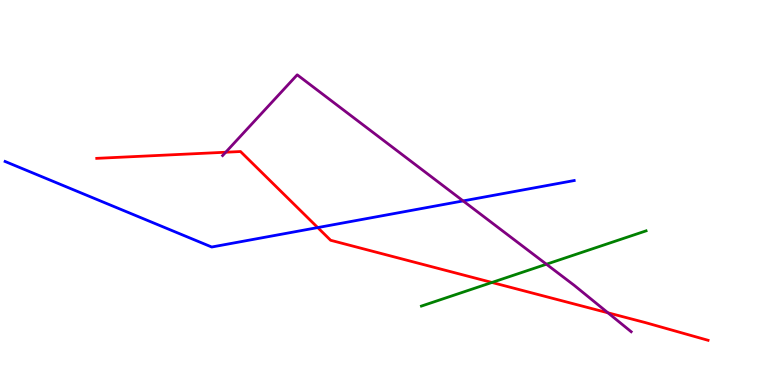[{'lines': ['blue', 'red'], 'intersections': [{'x': 4.1, 'y': 4.09}]}, {'lines': ['green', 'red'], 'intersections': [{'x': 6.35, 'y': 2.66}]}, {'lines': ['purple', 'red'], 'intersections': [{'x': 2.91, 'y': 6.05}, {'x': 7.84, 'y': 1.88}]}, {'lines': ['blue', 'green'], 'intersections': []}, {'lines': ['blue', 'purple'], 'intersections': [{'x': 5.98, 'y': 4.78}]}, {'lines': ['green', 'purple'], 'intersections': [{'x': 7.05, 'y': 3.14}]}]